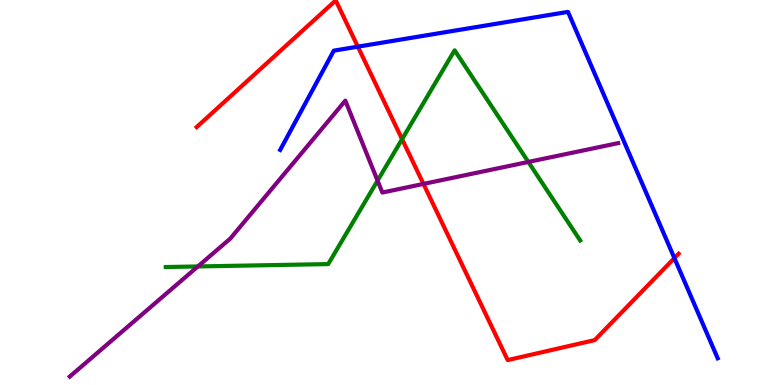[{'lines': ['blue', 'red'], 'intersections': [{'x': 4.62, 'y': 8.79}, {'x': 8.7, 'y': 3.3}]}, {'lines': ['green', 'red'], 'intersections': [{'x': 5.19, 'y': 6.39}]}, {'lines': ['purple', 'red'], 'intersections': [{'x': 5.46, 'y': 5.22}]}, {'lines': ['blue', 'green'], 'intersections': []}, {'lines': ['blue', 'purple'], 'intersections': []}, {'lines': ['green', 'purple'], 'intersections': [{'x': 2.55, 'y': 3.08}, {'x': 4.87, 'y': 5.31}, {'x': 6.82, 'y': 5.79}]}]